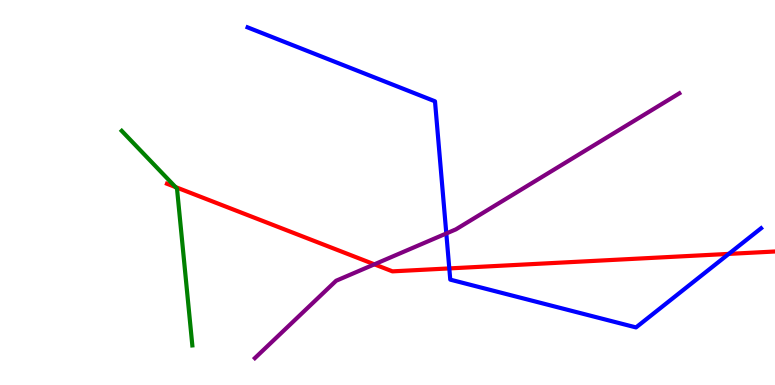[{'lines': ['blue', 'red'], 'intersections': [{'x': 5.8, 'y': 3.03}, {'x': 9.4, 'y': 3.41}]}, {'lines': ['green', 'red'], 'intersections': [{'x': 2.26, 'y': 5.14}]}, {'lines': ['purple', 'red'], 'intersections': [{'x': 4.83, 'y': 3.13}]}, {'lines': ['blue', 'green'], 'intersections': []}, {'lines': ['blue', 'purple'], 'intersections': [{'x': 5.76, 'y': 3.94}]}, {'lines': ['green', 'purple'], 'intersections': []}]